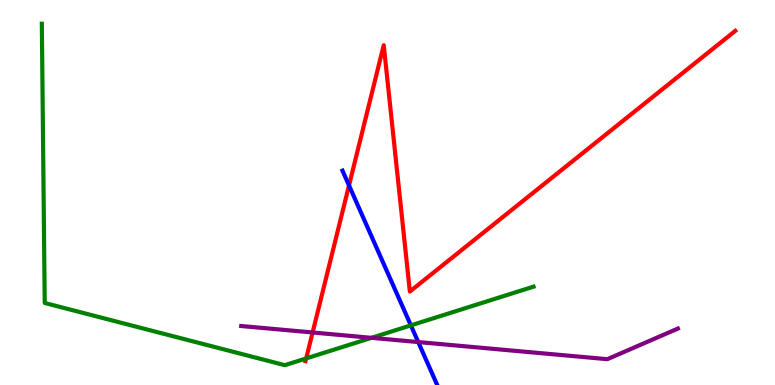[{'lines': ['blue', 'red'], 'intersections': [{'x': 4.5, 'y': 5.18}]}, {'lines': ['green', 'red'], 'intersections': [{'x': 3.95, 'y': 0.69}]}, {'lines': ['purple', 'red'], 'intersections': [{'x': 4.03, 'y': 1.36}]}, {'lines': ['blue', 'green'], 'intersections': [{'x': 5.3, 'y': 1.55}]}, {'lines': ['blue', 'purple'], 'intersections': [{'x': 5.4, 'y': 1.12}]}, {'lines': ['green', 'purple'], 'intersections': [{'x': 4.79, 'y': 1.23}]}]